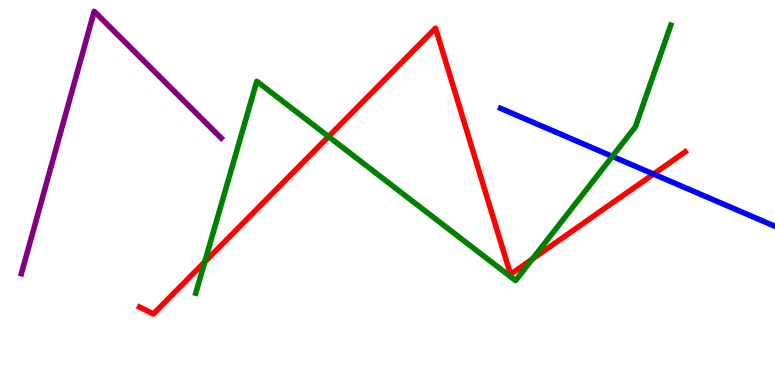[{'lines': ['blue', 'red'], 'intersections': [{'x': 8.43, 'y': 5.48}]}, {'lines': ['green', 'red'], 'intersections': [{'x': 2.64, 'y': 3.2}, {'x': 4.24, 'y': 6.45}, {'x': 6.87, 'y': 3.27}]}, {'lines': ['purple', 'red'], 'intersections': []}, {'lines': ['blue', 'green'], 'intersections': [{'x': 7.9, 'y': 5.94}]}, {'lines': ['blue', 'purple'], 'intersections': []}, {'lines': ['green', 'purple'], 'intersections': []}]